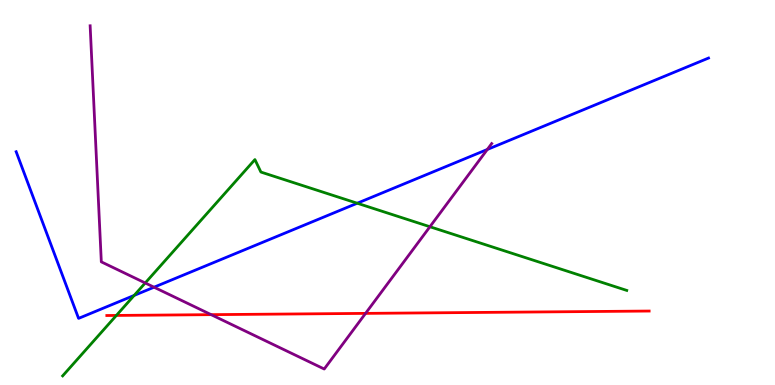[{'lines': ['blue', 'red'], 'intersections': []}, {'lines': ['green', 'red'], 'intersections': [{'x': 1.5, 'y': 1.81}]}, {'lines': ['purple', 'red'], 'intersections': [{'x': 2.72, 'y': 1.83}, {'x': 4.72, 'y': 1.86}]}, {'lines': ['blue', 'green'], 'intersections': [{'x': 1.73, 'y': 2.33}, {'x': 4.61, 'y': 4.72}]}, {'lines': ['blue', 'purple'], 'intersections': [{'x': 1.99, 'y': 2.54}, {'x': 6.29, 'y': 6.12}]}, {'lines': ['green', 'purple'], 'intersections': [{'x': 1.87, 'y': 2.65}, {'x': 5.55, 'y': 4.11}]}]